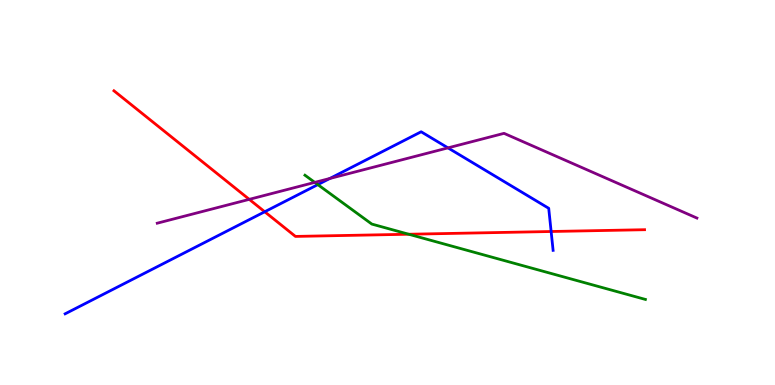[{'lines': ['blue', 'red'], 'intersections': [{'x': 3.42, 'y': 4.5}, {'x': 7.11, 'y': 3.99}]}, {'lines': ['green', 'red'], 'intersections': [{'x': 5.27, 'y': 3.92}]}, {'lines': ['purple', 'red'], 'intersections': [{'x': 3.22, 'y': 4.82}]}, {'lines': ['blue', 'green'], 'intersections': [{'x': 4.1, 'y': 5.2}]}, {'lines': ['blue', 'purple'], 'intersections': [{'x': 4.26, 'y': 5.36}, {'x': 5.78, 'y': 6.16}]}, {'lines': ['green', 'purple'], 'intersections': [{'x': 4.06, 'y': 5.26}]}]